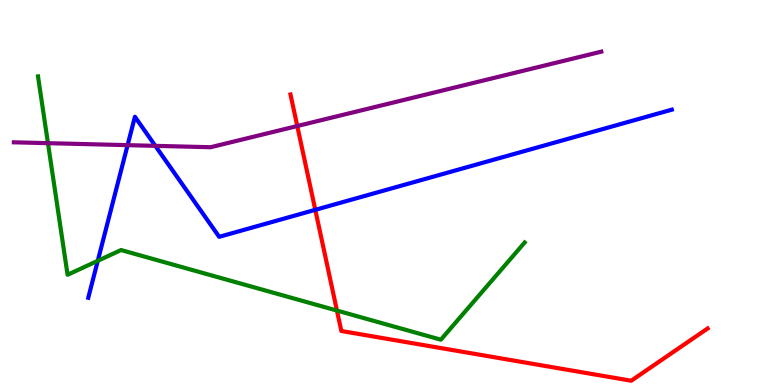[{'lines': ['blue', 'red'], 'intersections': [{'x': 4.07, 'y': 4.55}]}, {'lines': ['green', 'red'], 'intersections': [{'x': 4.35, 'y': 1.93}]}, {'lines': ['purple', 'red'], 'intersections': [{'x': 3.84, 'y': 6.73}]}, {'lines': ['blue', 'green'], 'intersections': [{'x': 1.26, 'y': 3.23}]}, {'lines': ['blue', 'purple'], 'intersections': [{'x': 1.65, 'y': 6.23}, {'x': 2.0, 'y': 6.21}]}, {'lines': ['green', 'purple'], 'intersections': [{'x': 0.619, 'y': 6.28}]}]